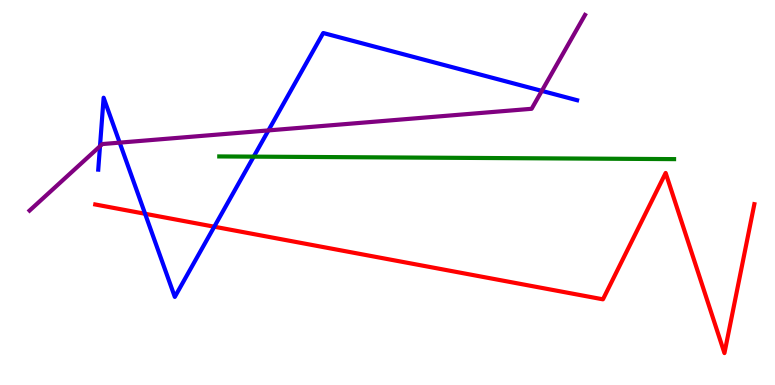[{'lines': ['blue', 'red'], 'intersections': [{'x': 1.87, 'y': 4.45}, {'x': 2.76, 'y': 4.11}]}, {'lines': ['green', 'red'], 'intersections': []}, {'lines': ['purple', 'red'], 'intersections': []}, {'lines': ['blue', 'green'], 'intersections': [{'x': 3.27, 'y': 5.93}]}, {'lines': ['blue', 'purple'], 'intersections': [{'x': 1.29, 'y': 6.2}, {'x': 1.54, 'y': 6.3}, {'x': 3.46, 'y': 6.61}, {'x': 6.99, 'y': 7.64}]}, {'lines': ['green', 'purple'], 'intersections': []}]